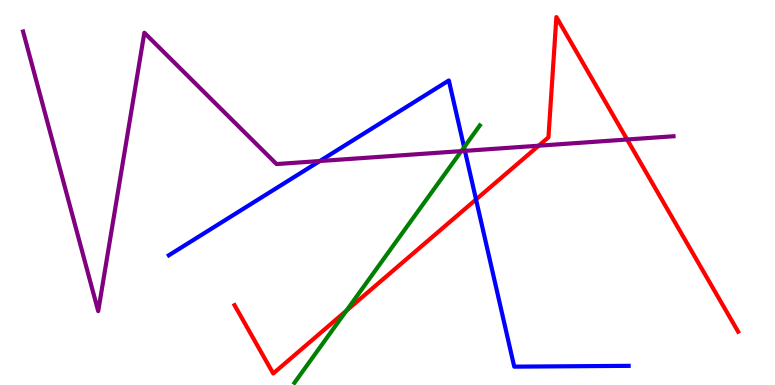[{'lines': ['blue', 'red'], 'intersections': [{'x': 6.14, 'y': 4.82}]}, {'lines': ['green', 'red'], 'intersections': [{'x': 4.47, 'y': 1.93}]}, {'lines': ['purple', 'red'], 'intersections': [{'x': 6.95, 'y': 6.22}, {'x': 8.09, 'y': 6.38}]}, {'lines': ['blue', 'green'], 'intersections': [{'x': 5.99, 'y': 6.18}]}, {'lines': ['blue', 'purple'], 'intersections': [{'x': 4.13, 'y': 5.82}, {'x': 6.0, 'y': 6.08}]}, {'lines': ['green', 'purple'], 'intersections': [{'x': 5.95, 'y': 6.07}]}]